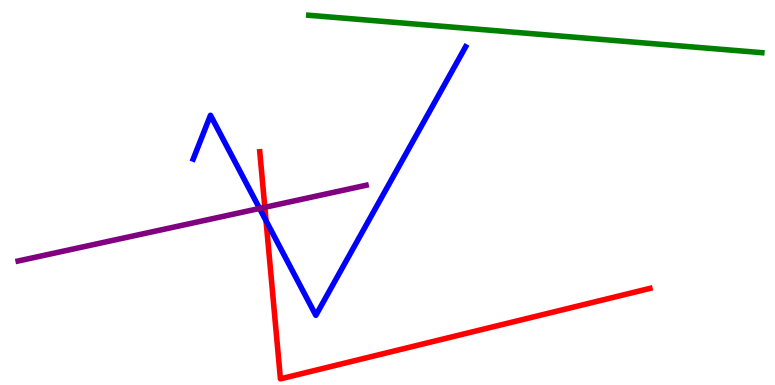[{'lines': ['blue', 'red'], 'intersections': [{'x': 3.43, 'y': 4.27}]}, {'lines': ['green', 'red'], 'intersections': []}, {'lines': ['purple', 'red'], 'intersections': [{'x': 3.42, 'y': 4.62}]}, {'lines': ['blue', 'green'], 'intersections': []}, {'lines': ['blue', 'purple'], 'intersections': [{'x': 3.35, 'y': 4.59}]}, {'lines': ['green', 'purple'], 'intersections': []}]